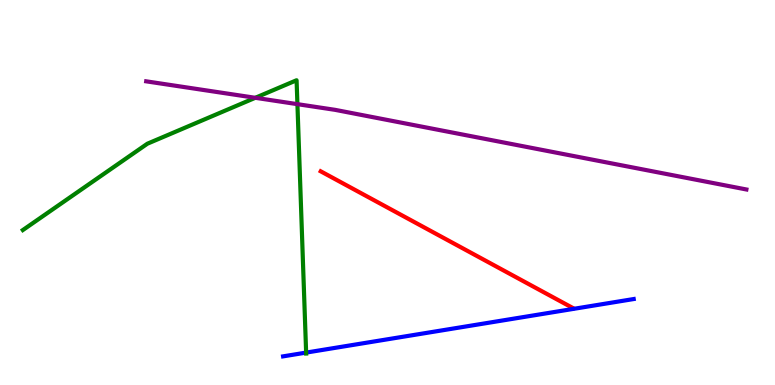[{'lines': ['blue', 'red'], 'intersections': []}, {'lines': ['green', 'red'], 'intersections': []}, {'lines': ['purple', 'red'], 'intersections': []}, {'lines': ['blue', 'green'], 'intersections': [{'x': 3.95, 'y': 0.842}]}, {'lines': ['blue', 'purple'], 'intersections': []}, {'lines': ['green', 'purple'], 'intersections': [{'x': 3.29, 'y': 7.46}, {'x': 3.84, 'y': 7.29}]}]